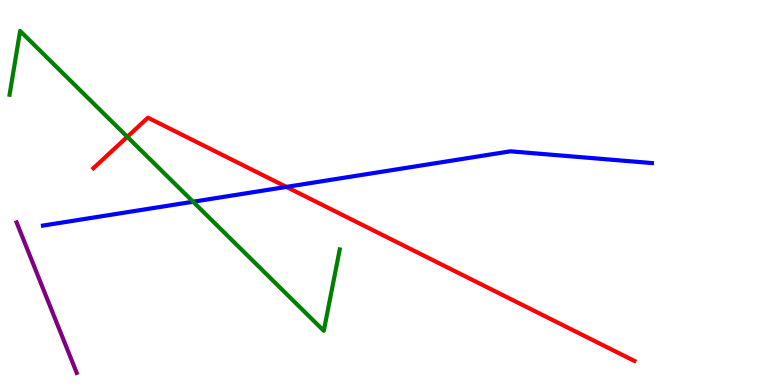[{'lines': ['blue', 'red'], 'intersections': [{'x': 3.7, 'y': 5.15}]}, {'lines': ['green', 'red'], 'intersections': [{'x': 1.64, 'y': 6.45}]}, {'lines': ['purple', 'red'], 'intersections': []}, {'lines': ['blue', 'green'], 'intersections': [{'x': 2.49, 'y': 4.76}]}, {'lines': ['blue', 'purple'], 'intersections': []}, {'lines': ['green', 'purple'], 'intersections': []}]